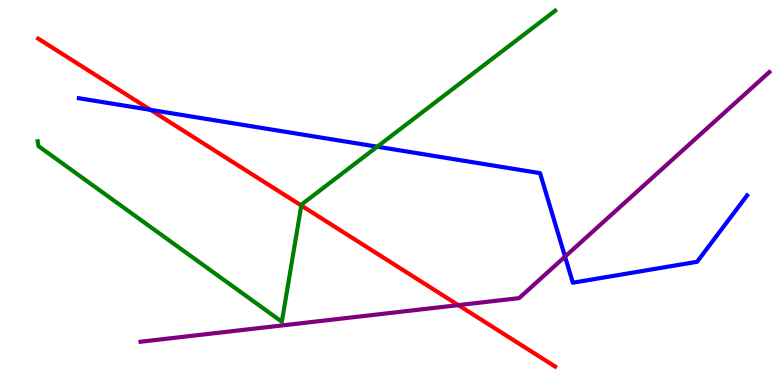[{'lines': ['blue', 'red'], 'intersections': [{'x': 1.94, 'y': 7.15}]}, {'lines': ['green', 'red'], 'intersections': [{'x': 3.89, 'y': 4.66}]}, {'lines': ['purple', 'red'], 'intersections': [{'x': 5.91, 'y': 2.07}]}, {'lines': ['blue', 'green'], 'intersections': [{'x': 4.87, 'y': 6.19}]}, {'lines': ['blue', 'purple'], 'intersections': [{'x': 7.29, 'y': 3.33}]}, {'lines': ['green', 'purple'], 'intersections': []}]